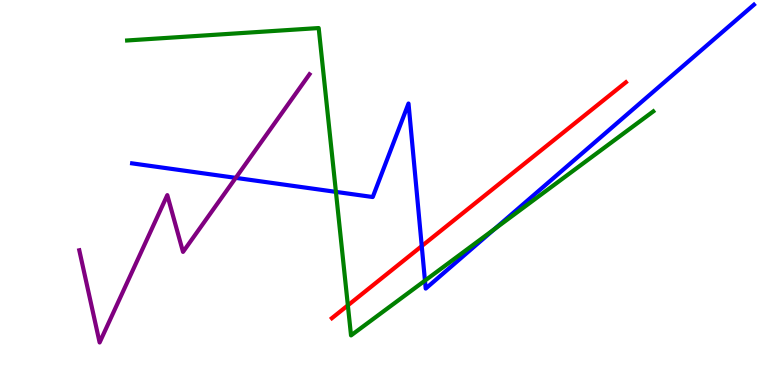[{'lines': ['blue', 'red'], 'intersections': [{'x': 5.44, 'y': 3.61}]}, {'lines': ['green', 'red'], 'intersections': [{'x': 4.49, 'y': 2.07}]}, {'lines': ['purple', 'red'], 'intersections': []}, {'lines': ['blue', 'green'], 'intersections': [{'x': 4.33, 'y': 5.02}, {'x': 5.48, 'y': 2.71}, {'x': 6.38, 'y': 4.05}]}, {'lines': ['blue', 'purple'], 'intersections': [{'x': 3.04, 'y': 5.38}]}, {'lines': ['green', 'purple'], 'intersections': []}]